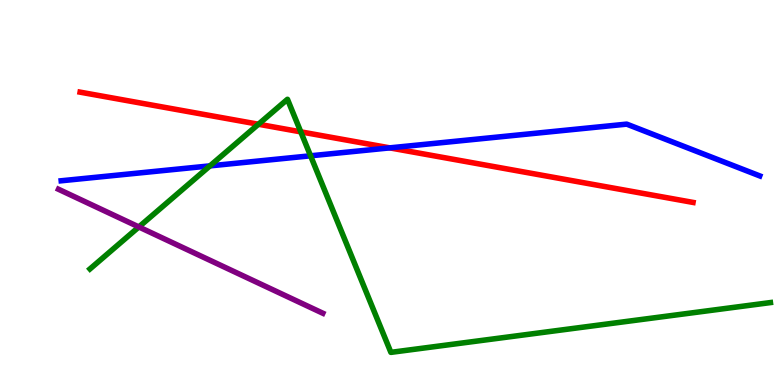[{'lines': ['blue', 'red'], 'intersections': [{'x': 5.03, 'y': 6.16}]}, {'lines': ['green', 'red'], 'intersections': [{'x': 3.33, 'y': 6.77}, {'x': 3.88, 'y': 6.58}]}, {'lines': ['purple', 'red'], 'intersections': []}, {'lines': ['blue', 'green'], 'intersections': [{'x': 2.71, 'y': 5.69}, {'x': 4.01, 'y': 5.95}]}, {'lines': ['blue', 'purple'], 'intersections': []}, {'lines': ['green', 'purple'], 'intersections': [{'x': 1.79, 'y': 4.11}]}]